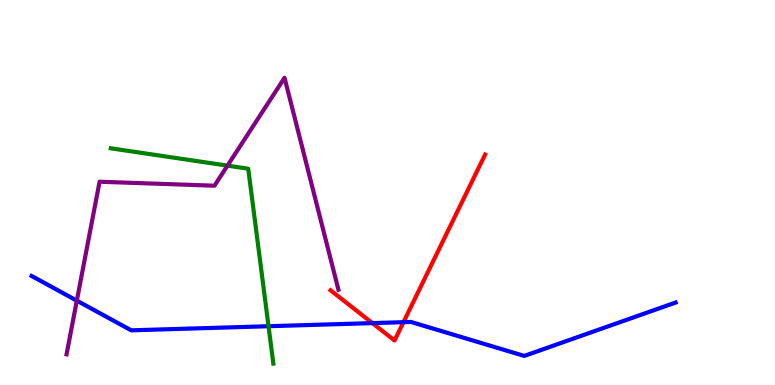[{'lines': ['blue', 'red'], 'intersections': [{'x': 4.81, 'y': 1.61}, {'x': 5.21, 'y': 1.63}]}, {'lines': ['green', 'red'], 'intersections': []}, {'lines': ['purple', 'red'], 'intersections': []}, {'lines': ['blue', 'green'], 'intersections': [{'x': 3.46, 'y': 1.53}]}, {'lines': ['blue', 'purple'], 'intersections': [{'x': 0.991, 'y': 2.19}]}, {'lines': ['green', 'purple'], 'intersections': [{'x': 2.94, 'y': 5.7}]}]